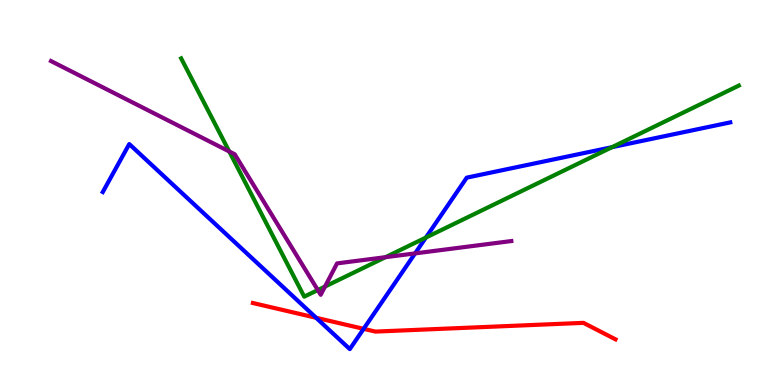[{'lines': ['blue', 'red'], 'intersections': [{'x': 4.08, 'y': 1.75}, {'x': 4.69, 'y': 1.46}]}, {'lines': ['green', 'red'], 'intersections': []}, {'lines': ['purple', 'red'], 'intersections': []}, {'lines': ['blue', 'green'], 'intersections': [{'x': 5.5, 'y': 3.83}, {'x': 7.9, 'y': 6.18}]}, {'lines': ['blue', 'purple'], 'intersections': [{'x': 5.36, 'y': 3.42}]}, {'lines': ['green', 'purple'], 'intersections': [{'x': 2.96, 'y': 6.07}, {'x': 4.1, 'y': 2.47}, {'x': 4.19, 'y': 2.56}, {'x': 4.97, 'y': 3.32}]}]